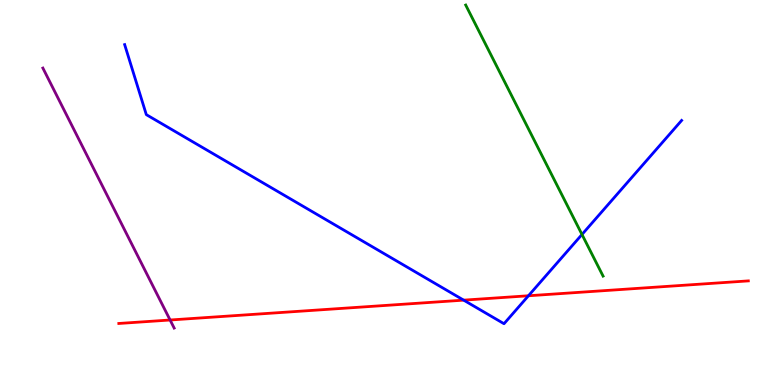[{'lines': ['blue', 'red'], 'intersections': [{'x': 5.98, 'y': 2.2}, {'x': 6.82, 'y': 2.32}]}, {'lines': ['green', 'red'], 'intersections': []}, {'lines': ['purple', 'red'], 'intersections': [{'x': 2.19, 'y': 1.69}]}, {'lines': ['blue', 'green'], 'intersections': [{'x': 7.51, 'y': 3.91}]}, {'lines': ['blue', 'purple'], 'intersections': []}, {'lines': ['green', 'purple'], 'intersections': []}]